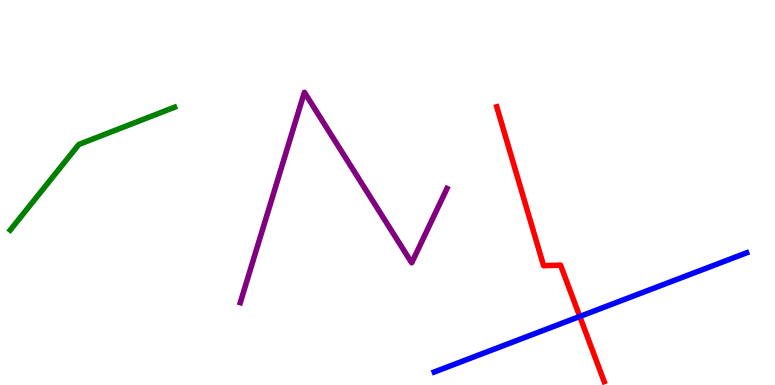[{'lines': ['blue', 'red'], 'intersections': [{'x': 7.48, 'y': 1.78}]}, {'lines': ['green', 'red'], 'intersections': []}, {'lines': ['purple', 'red'], 'intersections': []}, {'lines': ['blue', 'green'], 'intersections': []}, {'lines': ['blue', 'purple'], 'intersections': []}, {'lines': ['green', 'purple'], 'intersections': []}]